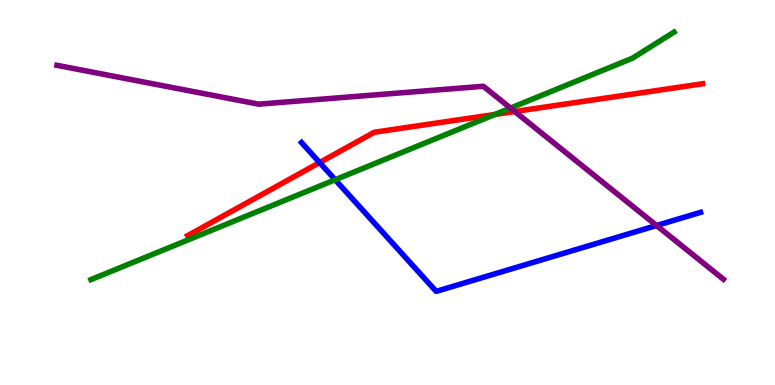[{'lines': ['blue', 'red'], 'intersections': [{'x': 4.12, 'y': 5.78}]}, {'lines': ['green', 'red'], 'intersections': [{'x': 6.39, 'y': 7.03}]}, {'lines': ['purple', 'red'], 'intersections': [{'x': 6.64, 'y': 7.1}]}, {'lines': ['blue', 'green'], 'intersections': [{'x': 4.32, 'y': 5.33}]}, {'lines': ['blue', 'purple'], 'intersections': [{'x': 8.47, 'y': 4.14}]}, {'lines': ['green', 'purple'], 'intersections': [{'x': 6.59, 'y': 7.19}]}]